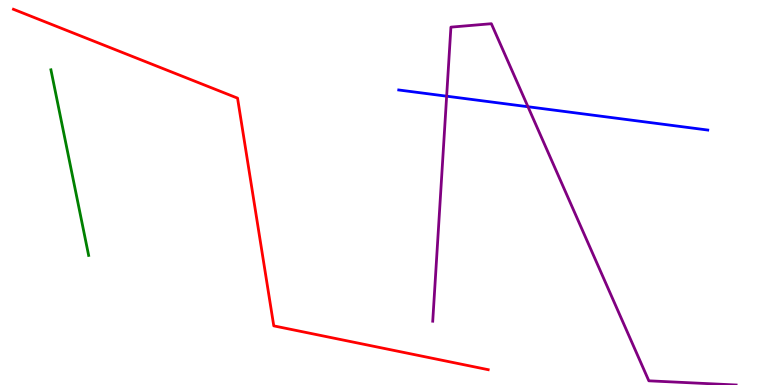[{'lines': ['blue', 'red'], 'intersections': []}, {'lines': ['green', 'red'], 'intersections': []}, {'lines': ['purple', 'red'], 'intersections': []}, {'lines': ['blue', 'green'], 'intersections': []}, {'lines': ['blue', 'purple'], 'intersections': [{'x': 5.76, 'y': 7.5}, {'x': 6.81, 'y': 7.23}]}, {'lines': ['green', 'purple'], 'intersections': []}]